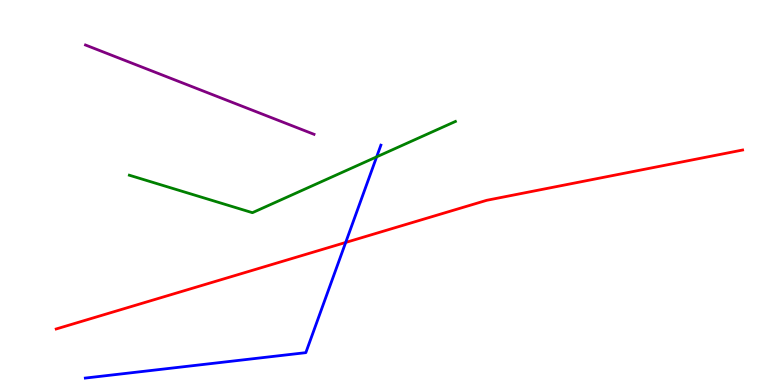[{'lines': ['blue', 'red'], 'intersections': [{'x': 4.46, 'y': 3.7}]}, {'lines': ['green', 'red'], 'intersections': []}, {'lines': ['purple', 'red'], 'intersections': []}, {'lines': ['blue', 'green'], 'intersections': [{'x': 4.86, 'y': 5.93}]}, {'lines': ['blue', 'purple'], 'intersections': []}, {'lines': ['green', 'purple'], 'intersections': []}]